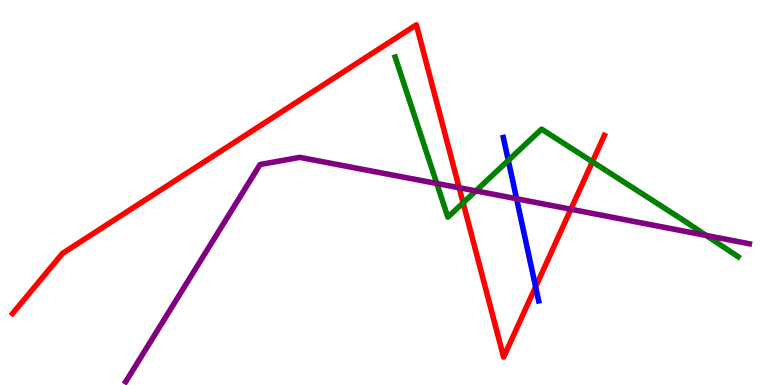[{'lines': ['blue', 'red'], 'intersections': [{'x': 6.91, 'y': 2.55}]}, {'lines': ['green', 'red'], 'intersections': [{'x': 5.98, 'y': 4.73}, {'x': 7.64, 'y': 5.8}]}, {'lines': ['purple', 'red'], 'intersections': [{'x': 5.92, 'y': 5.12}, {'x': 7.37, 'y': 4.57}]}, {'lines': ['blue', 'green'], 'intersections': [{'x': 6.56, 'y': 5.83}]}, {'lines': ['blue', 'purple'], 'intersections': [{'x': 6.67, 'y': 4.84}]}, {'lines': ['green', 'purple'], 'intersections': [{'x': 5.64, 'y': 5.23}, {'x': 6.14, 'y': 5.04}, {'x': 9.11, 'y': 3.88}]}]